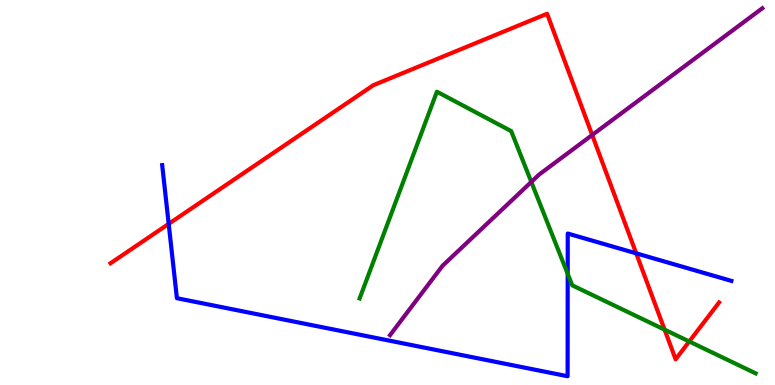[{'lines': ['blue', 'red'], 'intersections': [{'x': 2.18, 'y': 4.19}, {'x': 8.21, 'y': 3.42}]}, {'lines': ['green', 'red'], 'intersections': [{'x': 8.58, 'y': 1.44}, {'x': 8.89, 'y': 1.13}]}, {'lines': ['purple', 'red'], 'intersections': [{'x': 7.64, 'y': 6.49}]}, {'lines': ['blue', 'green'], 'intersections': [{'x': 7.33, 'y': 2.89}]}, {'lines': ['blue', 'purple'], 'intersections': []}, {'lines': ['green', 'purple'], 'intersections': [{'x': 6.86, 'y': 5.27}]}]